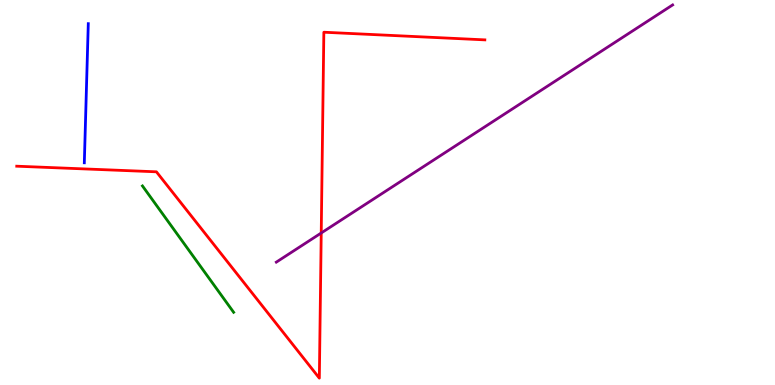[{'lines': ['blue', 'red'], 'intersections': []}, {'lines': ['green', 'red'], 'intersections': []}, {'lines': ['purple', 'red'], 'intersections': [{'x': 4.14, 'y': 3.95}]}, {'lines': ['blue', 'green'], 'intersections': []}, {'lines': ['blue', 'purple'], 'intersections': []}, {'lines': ['green', 'purple'], 'intersections': []}]